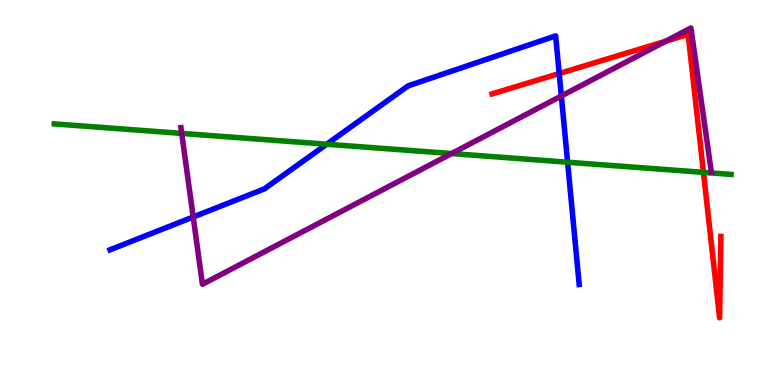[{'lines': ['blue', 'red'], 'intersections': [{'x': 7.22, 'y': 8.09}]}, {'lines': ['green', 'red'], 'intersections': [{'x': 9.08, 'y': 5.52}]}, {'lines': ['purple', 'red'], 'intersections': [{'x': 8.59, 'y': 8.93}]}, {'lines': ['blue', 'green'], 'intersections': [{'x': 4.22, 'y': 6.25}, {'x': 7.32, 'y': 5.79}]}, {'lines': ['blue', 'purple'], 'intersections': [{'x': 2.49, 'y': 4.36}, {'x': 7.24, 'y': 7.51}]}, {'lines': ['green', 'purple'], 'intersections': [{'x': 2.34, 'y': 6.53}, {'x': 5.83, 'y': 6.01}]}]